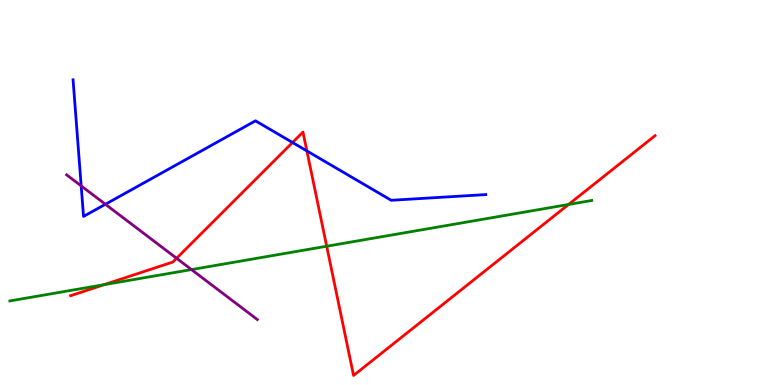[{'lines': ['blue', 'red'], 'intersections': [{'x': 3.77, 'y': 6.3}, {'x': 3.96, 'y': 6.08}]}, {'lines': ['green', 'red'], 'intersections': [{'x': 1.34, 'y': 2.61}, {'x': 4.22, 'y': 3.6}, {'x': 7.34, 'y': 4.69}]}, {'lines': ['purple', 'red'], 'intersections': [{'x': 2.28, 'y': 3.29}]}, {'lines': ['blue', 'green'], 'intersections': []}, {'lines': ['blue', 'purple'], 'intersections': [{'x': 1.05, 'y': 5.17}, {'x': 1.36, 'y': 4.69}]}, {'lines': ['green', 'purple'], 'intersections': [{'x': 2.47, 'y': 3.0}]}]